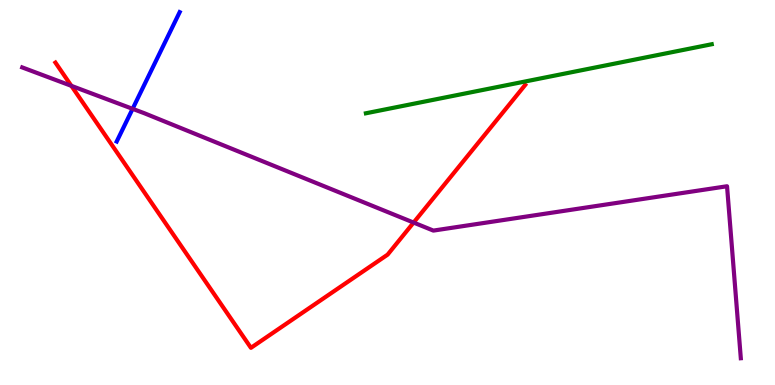[{'lines': ['blue', 'red'], 'intersections': []}, {'lines': ['green', 'red'], 'intersections': []}, {'lines': ['purple', 'red'], 'intersections': [{'x': 0.921, 'y': 7.77}, {'x': 5.34, 'y': 4.22}]}, {'lines': ['blue', 'green'], 'intersections': []}, {'lines': ['blue', 'purple'], 'intersections': [{'x': 1.71, 'y': 7.17}]}, {'lines': ['green', 'purple'], 'intersections': []}]